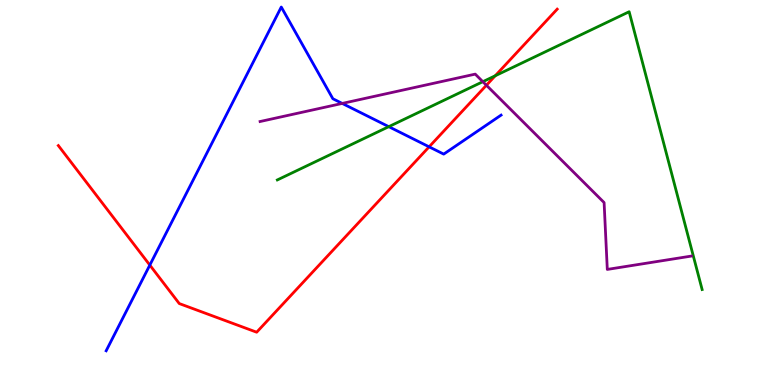[{'lines': ['blue', 'red'], 'intersections': [{'x': 1.93, 'y': 3.11}, {'x': 5.54, 'y': 6.19}]}, {'lines': ['green', 'red'], 'intersections': [{'x': 6.39, 'y': 8.03}]}, {'lines': ['purple', 'red'], 'intersections': [{'x': 6.28, 'y': 7.79}]}, {'lines': ['blue', 'green'], 'intersections': [{'x': 5.02, 'y': 6.71}]}, {'lines': ['blue', 'purple'], 'intersections': [{'x': 4.42, 'y': 7.31}]}, {'lines': ['green', 'purple'], 'intersections': [{'x': 6.23, 'y': 7.88}]}]